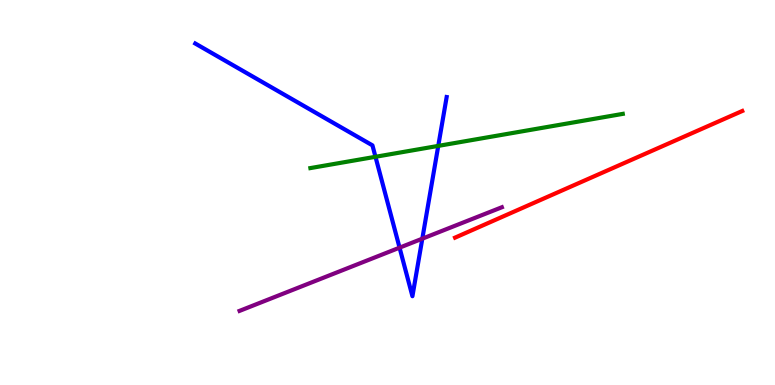[{'lines': ['blue', 'red'], 'intersections': []}, {'lines': ['green', 'red'], 'intersections': []}, {'lines': ['purple', 'red'], 'intersections': []}, {'lines': ['blue', 'green'], 'intersections': [{'x': 4.84, 'y': 5.93}, {'x': 5.65, 'y': 6.21}]}, {'lines': ['blue', 'purple'], 'intersections': [{'x': 5.16, 'y': 3.57}, {'x': 5.45, 'y': 3.8}]}, {'lines': ['green', 'purple'], 'intersections': []}]